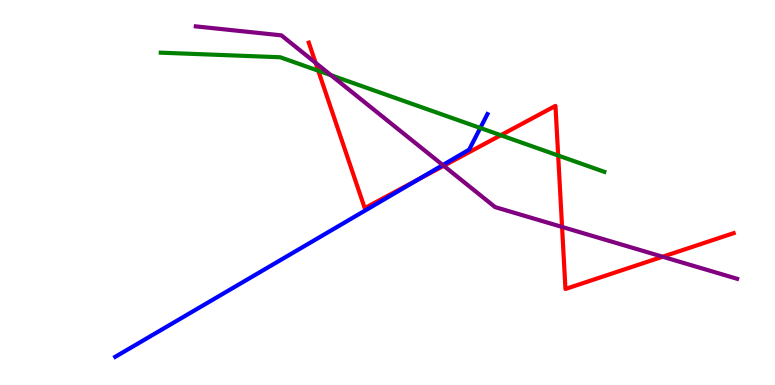[{'lines': ['blue', 'red'], 'intersections': [{'x': 5.39, 'y': 5.33}]}, {'lines': ['green', 'red'], 'intersections': [{'x': 4.11, 'y': 8.16}, {'x': 6.46, 'y': 6.49}, {'x': 7.2, 'y': 5.96}]}, {'lines': ['purple', 'red'], 'intersections': [{'x': 4.07, 'y': 8.37}, {'x': 5.73, 'y': 5.69}, {'x': 7.25, 'y': 4.11}, {'x': 8.55, 'y': 3.33}]}, {'lines': ['blue', 'green'], 'intersections': [{'x': 6.2, 'y': 6.68}]}, {'lines': ['blue', 'purple'], 'intersections': [{'x': 5.71, 'y': 5.71}]}, {'lines': ['green', 'purple'], 'intersections': [{'x': 4.27, 'y': 8.05}]}]